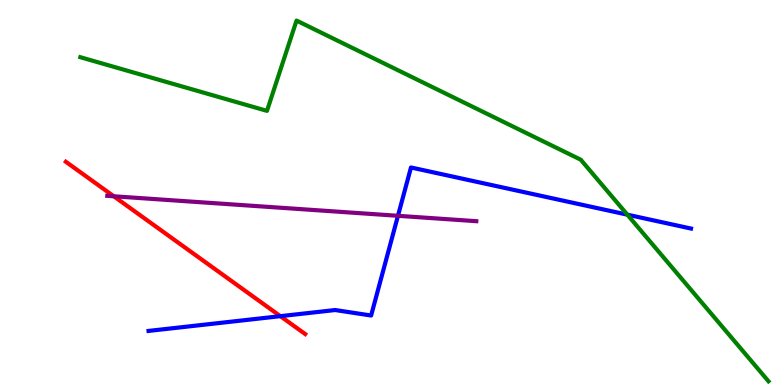[{'lines': ['blue', 'red'], 'intersections': [{'x': 3.62, 'y': 1.79}]}, {'lines': ['green', 'red'], 'intersections': []}, {'lines': ['purple', 'red'], 'intersections': [{'x': 1.47, 'y': 4.9}]}, {'lines': ['blue', 'green'], 'intersections': [{'x': 8.09, 'y': 4.42}]}, {'lines': ['blue', 'purple'], 'intersections': [{'x': 5.14, 'y': 4.39}]}, {'lines': ['green', 'purple'], 'intersections': []}]